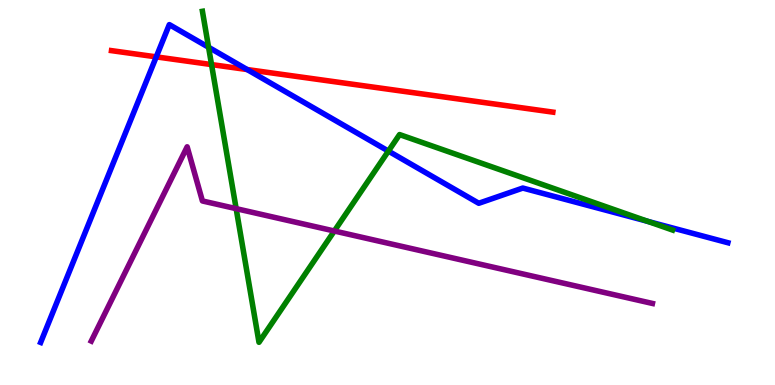[{'lines': ['blue', 'red'], 'intersections': [{'x': 2.02, 'y': 8.52}, {'x': 3.19, 'y': 8.19}]}, {'lines': ['green', 'red'], 'intersections': [{'x': 2.73, 'y': 8.32}]}, {'lines': ['purple', 'red'], 'intersections': []}, {'lines': ['blue', 'green'], 'intersections': [{'x': 2.69, 'y': 8.77}, {'x': 5.01, 'y': 6.08}, {'x': 8.36, 'y': 4.25}]}, {'lines': ['blue', 'purple'], 'intersections': []}, {'lines': ['green', 'purple'], 'intersections': [{'x': 3.05, 'y': 4.58}, {'x': 4.31, 'y': 4.0}]}]